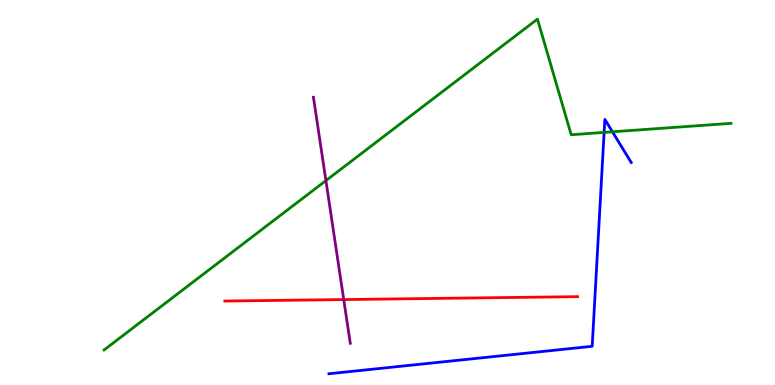[{'lines': ['blue', 'red'], 'intersections': []}, {'lines': ['green', 'red'], 'intersections': []}, {'lines': ['purple', 'red'], 'intersections': [{'x': 4.44, 'y': 2.22}]}, {'lines': ['blue', 'green'], 'intersections': [{'x': 7.8, 'y': 6.56}, {'x': 7.9, 'y': 6.58}]}, {'lines': ['blue', 'purple'], 'intersections': []}, {'lines': ['green', 'purple'], 'intersections': [{'x': 4.21, 'y': 5.31}]}]